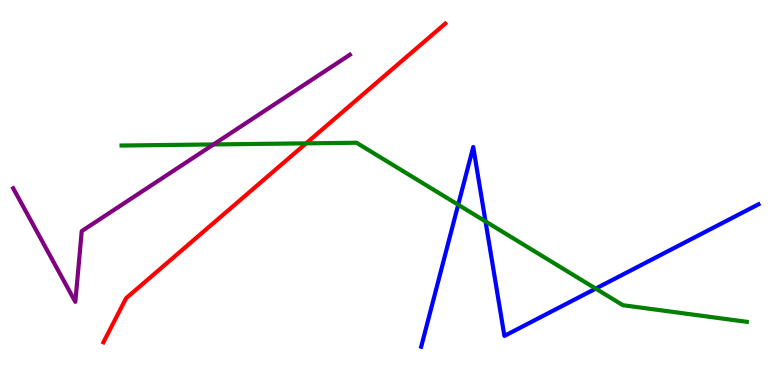[{'lines': ['blue', 'red'], 'intersections': []}, {'lines': ['green', 'red'], 'intersections': [{'x': 3.95, 'y': 6.28}]}, {'lines': ['purple', 'red'], 'intersections': []}, {'lines': ['blue', 'green'], 'intersections': [{'x': 5.91, 'y': 4.68}, {'x': 6.26, 'y': 4.25}, {'x': 7.69, 'y': 2.5}]}, {'lines': ['blue', 'purple'], 'intersections': []}, {'lines': ['green', 'purple'], 'intersections': [{'x': 2.76, 'y': 6.25}]}]